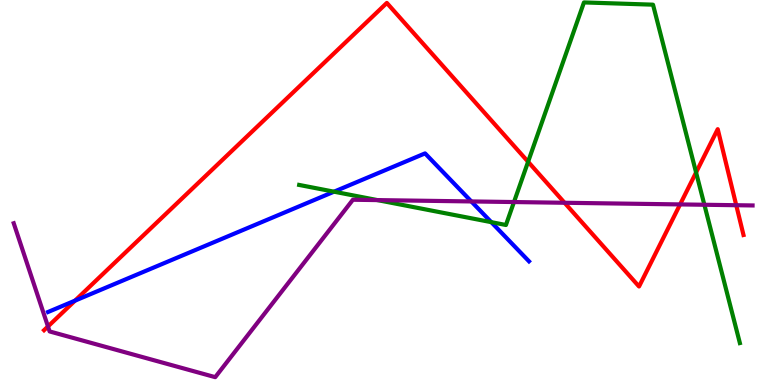[{'lines': ['blue', 'red'], 'intersections': [{'x': 0.968, 'y': 2.19}]}, {'lines': ['green', 'red'], 'intersections': [{'x': 6.81, 'y': 5.8}, {'x': 8.98, 'y': 5.52}]}, {'lines': ['purple', 'red'], 'intersections': [{'x': 0.619, 'y': 1.52}, {'x': 7.28, 'y': 4.73}, {'x': 8.78, 'y': 4.69}, {'x': 9.5, 'y': 4.67}]}, {'lines': ['blue', 'green'], 'intersections': [{'x': 4.31, 'y': 5.02}, {'x': 6.34, 'y': 4.23}]}, {'lines': ['blue', 'purple'], 'intersections': [{'x': 6.08, 'y': 4.77}]}, {'lines': ['green', 'purple'], 'intersections': [{'x': 4.87, 'y': 4.8}, {'x': 6.63, 'y': 4.75}, {'x': 9.09, 'y': 4.68}]}]